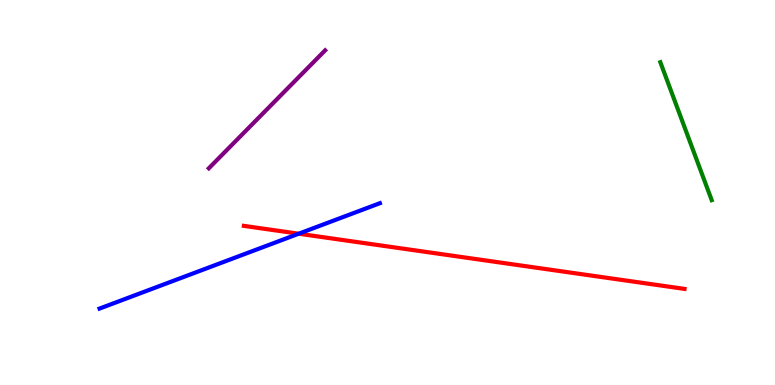[{'lines': ['blue', 'red'], 'intersections': [{'x': 3.85, 'y': 3.93}]}, {'lines': ['green', 'red'], 'intersections': []}, {'lines': ['purple', 'red'], 'intersections': []}, {'lines': ['blue', 'green'], 'intersections': []}, {'lines': ['blue', 'purple'], 'intersections': []}, {'lines': ['green', 'purple'], 'intersections': []}]